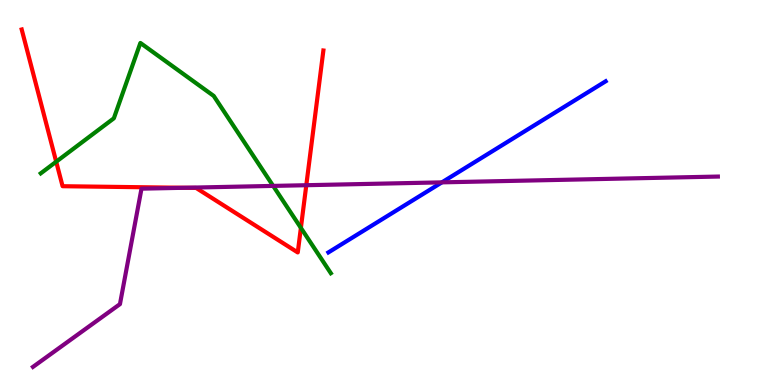[{'lines': ['blue', 'red'], 'intersections': []}, {'lines': ['green', 'red'], 'intersections': [{'x': 0.725, 'y': 5.8}, {'x': 3.88, 'y': 4.08}]}, {'lines': ['purple', 'red'], 'intersections': [{'x': 2.38, 'y': 5.12}, {'x': 3.95, 'y': 5.19}]}, {'lines': ['blue', 'green'], 'intersections': []}, {'lines': ['blue', 'purple'], 'intersections': [{'x': 5.7, 'y': 5.26}]}, {'lines': ['green', 'purple'], 'intersections': [{'x': 3.52, 'y': 5.17}]}]